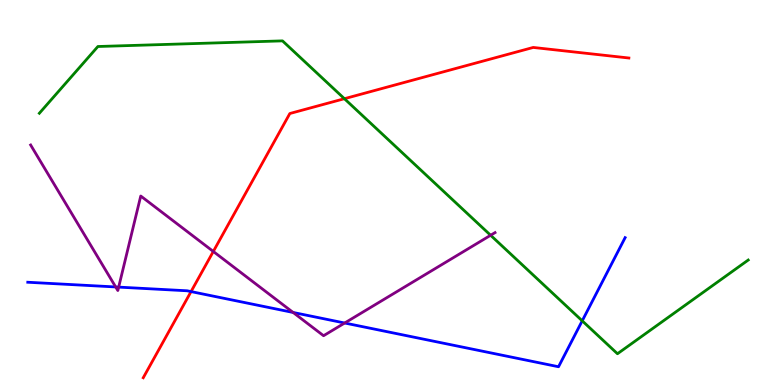[{'lines': ['blue', 'red'], 'intersections': [{'x': 2.47, 'y': 2.43}]}, {'lines': ['green', 'red'], 'intersections': [{'x': 4.44, 'y': 7.44}]}, {'lines': ['purple', 'red'], 'intersections': [{'x': 2.75, 'y': 3.47}]}, {'lines': ['blue', 'green'], 'intersections': [{'x': 7.51, 'y': 1.67}]}, {'lines': ['blue', 'purple'], 'intersections': [{'x': 1.49, 'y': 2.55}, {'x': 1.53, 'y': 2.54}, {'x': 3.78, 'y': 1.88}, {'x': 4.45, 'y': 1.61}]}, {'lines': ['green', 'purple'], 'intersections': [{'x': 6.33, 'y': 3.89}]}]